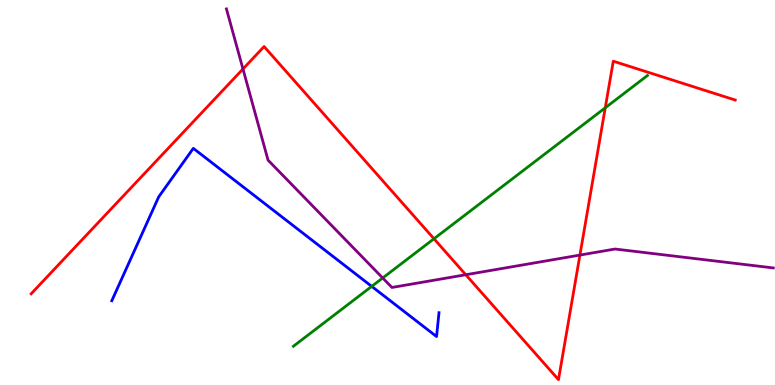[{'lines': ['blue', 'red'], 'intersections': []}, {'lines': ['green', 'red'], 'intersections': [{'x': 5.6, 'y': 3.8}, {'x': 7.81, 'y': 7.2}]}, {'lines': ['purple', 'red'], 'intersections': [{'x': 3.14, 'y': 8.21}, {'x': 6.01, 'y': 2.86}, {'x': 7.48, 'y': 3.37}]}, {'lines': ['blue', 'green'], 'intersections': [{'x': 4.8, 'y': 2.56}]}, {'lines': ['blue', 'purple'], 'intersections': []}, {'lines': ['green', 'purple'], 'intersections': [{'x': 4.94, 'y': 2.78}]}]